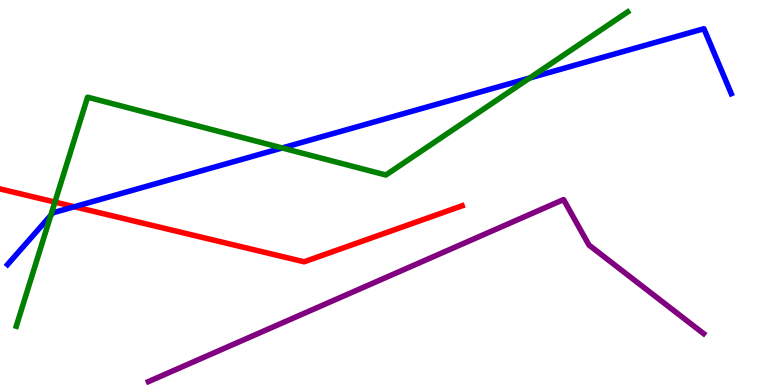[{'lines': ['blue', 'red'], 'intersections': [{'x': 0.959, 'y': 4.63}]}, {'lines': ['green', 'red'], 'intersections': [{'x': 0.709, 'y': 4.75}]}, {'lines': ['purple', 'red'], 'intersections': []}, {'lines': ['blue', 'green'], 'intersections': [{'x': 0.656, 'y': 4.41}, {'x': 3.64, 'y': 6.16}, {'x': 6.83, 'y': 7.97}]}, {'lines': ['blue', 'purple'], 'intersections': []}, {'lines': ['green', 'purple'], 'intersections': []}]